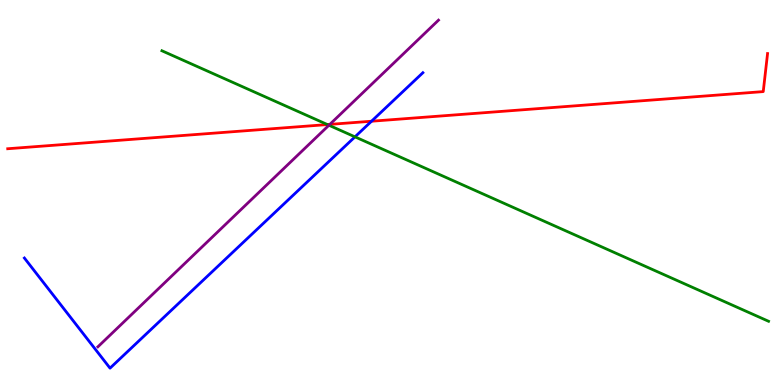[{'lines': ['blue', 'red'], 'intersections': [{'x': 4.79, 'y': 6.85}]}, {'lines': ['green', 'red'], 'intersections': [{'x': 4.22, 'y': 6.76}]}, {'lines': ['purple', 'red'], 'intersections': [{'x': 4.26, 'y': 6.77}]}, {'lines': ['blue', 'green'], 'intersections': [{'x': 4.58, 'y': 6.45}]}, {'lines': ['blue', 'purple'], 'intersections': []}, {'lines': ['green', 'purple'], 'intersections': [{'x': 4.24, 'y': 6.75}]}]